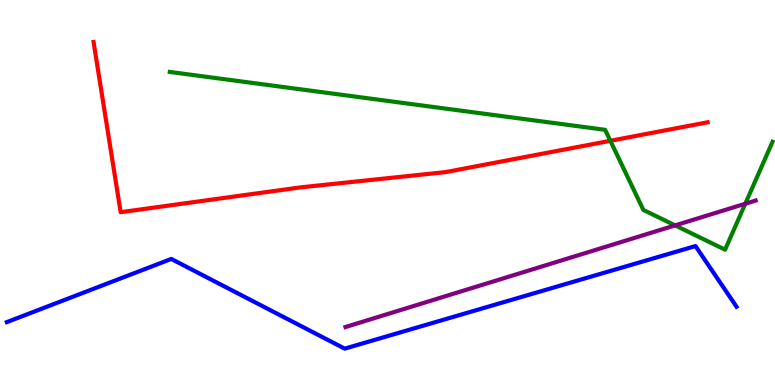[{'lines': ['blue', 'red'], 'intersections': []}, {'lines': ['green', 'red'], 'intersections': [{'x': 7.88, 'y': 6.34}]}, {'lines': ['purple', 'red'], 'intersections': []}, {'lines': ['blue', 'green'], 'intersections': []}, {'lines': ['blue', 'purple'], 'intersections': []}, {'lines': ['green', 'purple'], 'intersections': [{'x': 8.71, 'y': 4.15}, {'x': 9.62, 'y': 4.71}]}]